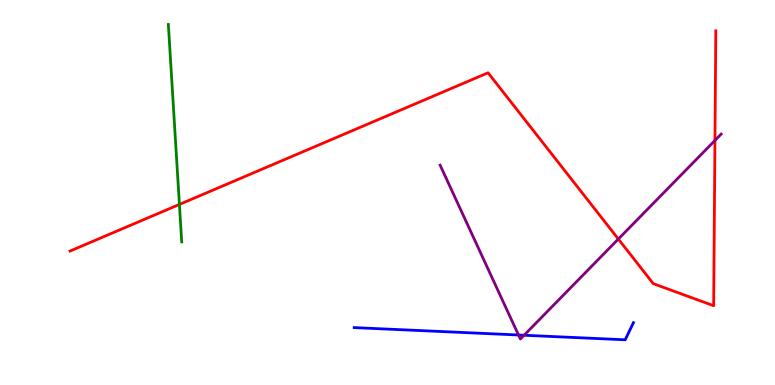[{'lines': ['blue', 'red'], 'intersections': []}, {'lines': ['green', 'red'], 'intersections': [{'x': 2.31, 'y': 4.69}]}, {'lines': ['purple', 'red'], 'intersections': [{'x': 7.98, 'y': 3.79}, {'x': 9.23, 'y': 6.35}]}, {'lines': ['blue', 'green'], 'intersections': []}, {'lines': ['blue', 'purple'], 'intersections': [{'x': 6.69, 'y': 1.3}, {'x': 6.76, 'y': 1.29}]}, {'lines': ['green', 'purple'], 'intersections': []}]